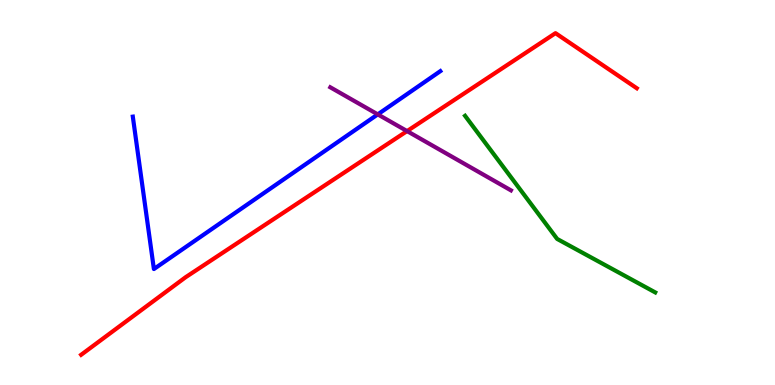[{'lines': ['blue', 'red'], 'intersections': []}, {'lines': ['green', 'red'], 'intersections': []}, {'lines': ['purple', 'red'], 'intersections': [{'x': 5.25, 'y': 6.59}]}, {'lines': ['blue', 'green'], 'intersections': []}, {'lines': ['blue', 'purple'], 'intersections': [{'x': 4.87, 'y': 7.03}]}, {'lines': ['green', 'purple'], 'intersections': []}]